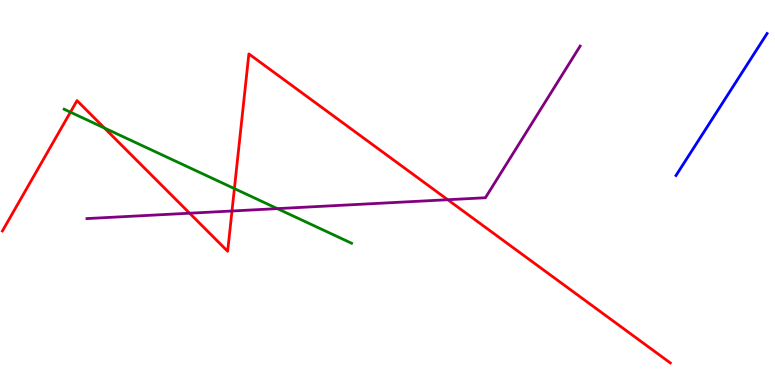[{'lines': ['blue', 'red'], 'intersections': []}, {'lines': ['green', 'red'], 'intersections': [{'x': 0.909, 'y': 7.09}, {'x': 1.35, 'y': 6.68}, {'x': 3.02, 'y': 5.1}]}, {'lines': ['purple', 'red'], 'intersections': [{'x': 2.45, 'y': 4.46}, {'x': 2.99, 'y': 4.52}, {'x': 5.78, 'y': 4.81}]}, {'lines': ['blue', 'green'], 'intersections': []}, {'lines': ['blue', 'purple'], 'intersections': []}, {'lines': ['green', 'purple'], 'intersections': [{'x': 3.58, 'y': 4.58}]}]